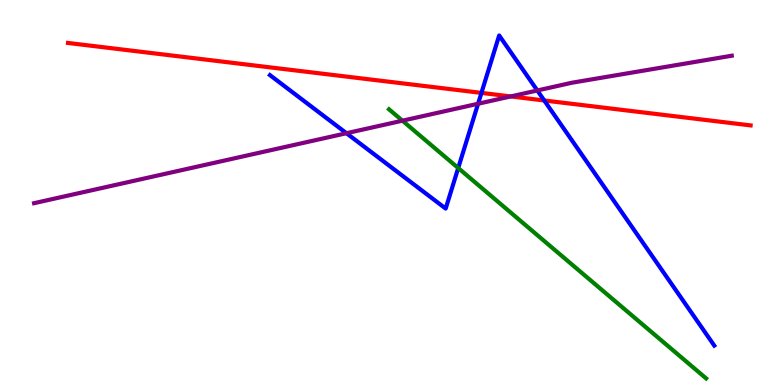[{'lines': ['blue', 'red'], 'intersections': [{'x': 6.21, 'y': 7.59}, {'x': 7.02, 'y': 7.39}]}, {'lines': ['green', 'red'], 'intersections': []}, {'lines': ['purple', 'red'], 'intersections': [{'x': 6.59, 'y': 7.5}]}, {'lines': ['blue', 'green'], 'intersections': [{'x': 5.91, 'y': 5.64}]}, {'lines': ['blue', 'purple'], 'intersections': [{'x': 4.47, 'y': 6.54}, {'x': 6.17, 'y': 7.31}, {'x': 6.93, 'y': 7.65}]}, {'lines': ['green', 'purple'], 'intersections': [{'x': 5.19, 'y': 6.87}]}]